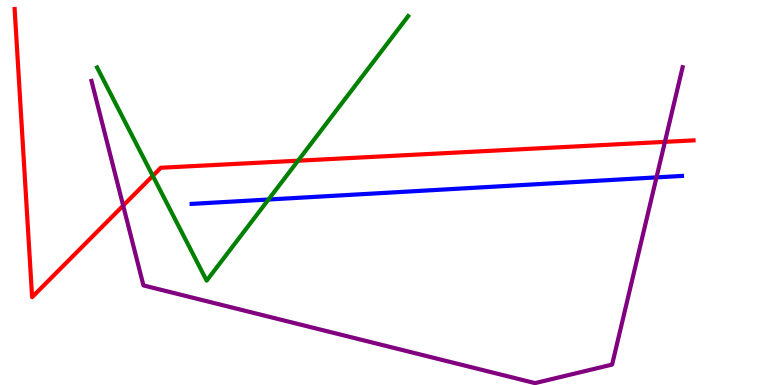[{'lines': ['blue', 'red'], 'intersections': []}, {'lines': ['green', 'red'], 'intersections': [{'x': 1.97, 'y': 5.43}, {'x': 3.85, 'y': 5.83}]}, {'lines': ['purple', 'red'], 'intersections': [{'x': 1.59, 'y': 4.66}, {'x': 8.58, 'y': 6.32}]}, {'lines': ['blue', 'green'], 'intersections': [{'x': 3.46, 'y': 4.82}]}, {'lines': ['blue', 'purple'], 'intersections': [{'x': 8.47, 'y': 5.39}]}, {'lines': ['green', 'purple'], 'intersections': []}]